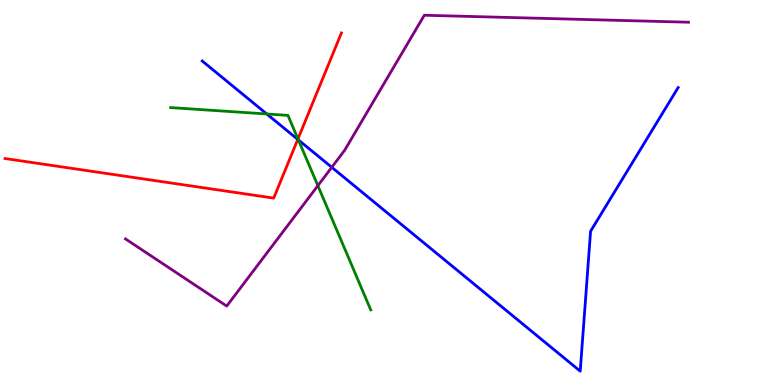[{'lines': ['blue', 'red'], 'intersections': [{'x': 3.84, 'y': 6.38}]}, {'lines': ['green', 'red'], 'intersections': [{'x': 3.84, 'y': 6.39}]}, {'lines': ['purple', 'red'], 'intersections': []}, {'lines': ['blue', 'green'], 'intersections': [{'x': 3.44, 'y': 7.04}, {'x': 3.85, 'y': 6.37}]}, {'lines': ['blue', 'purple'], 'intersections': [{'x': 4.28, 'y': 5.65}]}, {'lines': ['green', 'purple'], 'intersections': [{'x': 4.1, 'y': 5.18}]}]